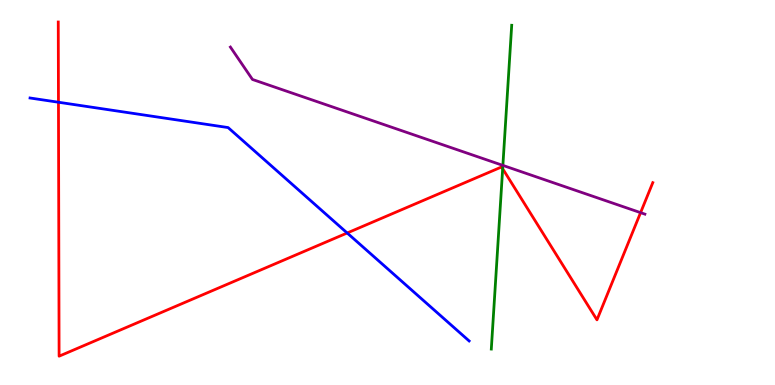[{'lines': ['blue', 'red'], 'intersections': [{'x': 0.754, 'y': 7.34}, {'x': 4.48, 'y': 3.95}]}, {'lines': ['green', 'red'], 'intersections': [{'x': 6.49, 'y': 5.62}]}, {'lines': ['purple', 'red'], 'intersections': [{'x': 8.27, 'y': 4.48}]}, {'lines': ['blue', 'green'], 'intersections': []}, {'lines': ['blue', 'purple'], 'intersections': []}, {'lines': ['green', 'purple'], 'intersections': [{'x': 6.49, 'y': 5.7}]}]